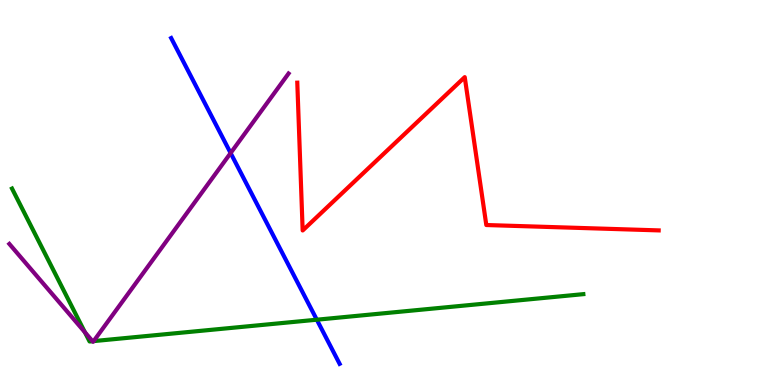[{'lines': ['blue', 'red'], 'intersections': []}, {'lines': ['green', 'red'], 'intersections': []}, {'lines': ['purple', 'red'], 'intersections': []}, {'lines': ['blue', 'green'], 'intersections': [{'x': 4.09, 'y': 1.7}]}, {'lines': ['blue', 'purple'], 'intersections': [{'x': 2.98, 'y': 6.02}]}, {'lines': ['green', 'purple'], 'intersections': [{'x': 1.1, 'y': 1.37}, {'x': 1.19, 'y': 1.14}, {'x': 1.21, 'y': 1.14}]}]